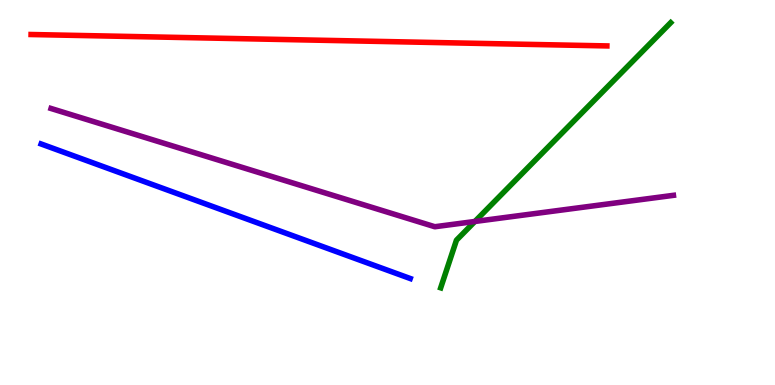[{'lines': ['blue', 'red'], 'intersections': []}, {'lines': ['green', 'red'], 'intersections': []}, {'lines': ['purple', 'red'], 'intersections': []}, {'lines': ['blue', 'green'], 'intersections': []}, {'lines': ['blue', 'purple'], 'intersections': []}, {'lines': ['green', 'purple'], 'intersections': [{'x': 6.13, 'y': 4.25}]}]